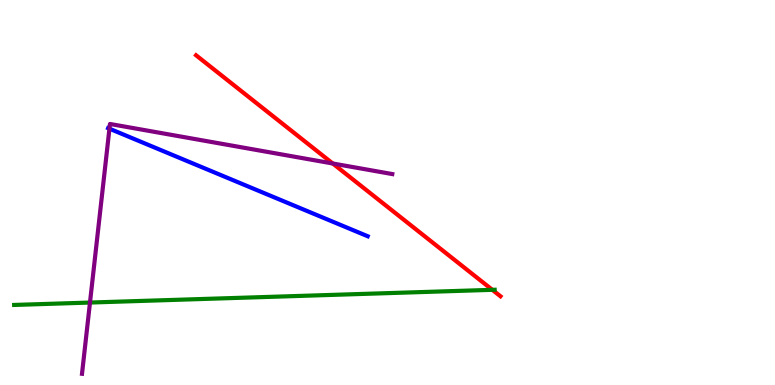[{'lines': ['blue', 'red'], 'intersections': []}, {'lines': ['green', 'red'], 'intersections': [{'x': 6.35, 'y': 2.47}]}, {'lines': ['purple', 'red'], 'intersections': [{'x': 4.29, 'y': 5.75}]}, {'lines': ['blue', 'green'], 'intersections': []}, {'lines': ['blue', 'purple'], 'intersections': [{'x': 1.41, 'y': 6.66}]}, {'lines': ['green', 'purple'], 'intersections': [{'x': 1.16, 'y': 2.14}]}]